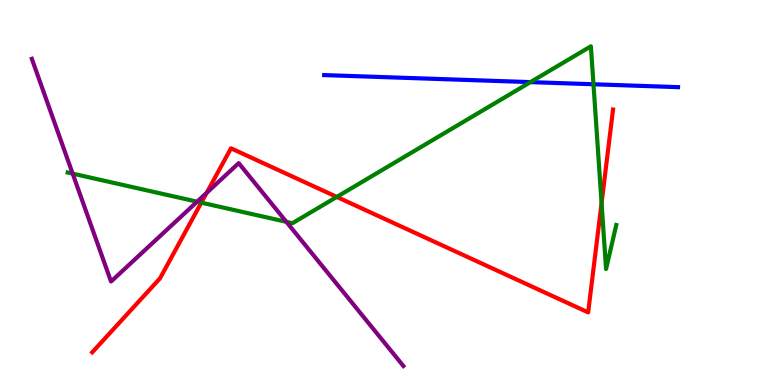[{'lines': ['blue', 'red'], 'intersections': []}, {'lines': ['green', 'red'], 'intersections': [{'x': 2.6, 'y': 4.74}, {'x': 4.35, 'y': 4.89}, {'x': 7.76, 'y': 4.73}]}, {'lines': ['purple', 'red'], 'intersections': [{'x': 2.67, 'y': 4.99}]}, {'lines': ['blue', 'green'], 'intersections': [{'x': 6.84, 'y': 7.87}, {'x': 7.66, 'y': 7.81}]}, {'lines': ['blue', 'purple'], 'intersections': []}, {'lines': ['green', 'purple'], 'intersections': [{'x': 0.938, 'y': 5.49}, {'x': 2.54, 'y': 4.76}, {'x': 3.69, 'y': 4.24}]}]